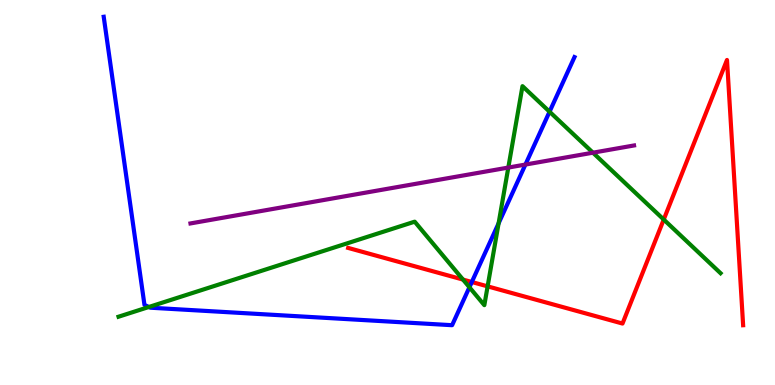[{'lines': ['blue', 'red'], 'intersections': [{'x': 6.09, 'y': 2.68}]}, {'lines': ['green', 'red'], 'intersections': [{'x': 5.97, 'y': 2.74}, {'x': 6.29, 'y': 2.56}, {'x': 8.56, 'y': 4.3}]}, {'lines': ['purple', 'red'], 'intersections': []}, {'lines': ['blue', 'green'], 'intersections': [{'x': 1.92, 'y': 2.03}, {'x': 6.06, 'y': 2.54}, {'x': 6.43, 'y': 4.2}, {'x': 7.09, 'y': 7.1}]}, {'lines': ['blue', 'purple'], 'intersections': [{'x': 6.78, 'y': 5.73}]}, {'lines': ['green', 'purple'], 'intersections': [{'x': 6.56, 'y': 5.65}, {'x': 7.65, 'y': 6.03}]}]